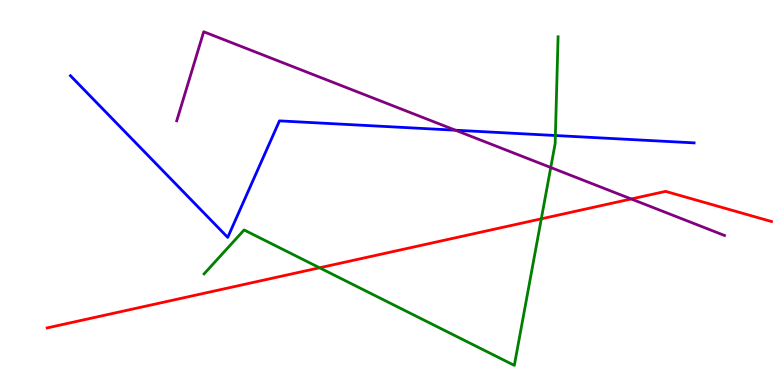[{'lines': ['blue', 'red'], 'intersections': []}, {'lines': ['green', 'red'], 'intersections': [{'x': 4.12, 'y': 3.04}, {'x': 6.98, 'y': 4.32}]}, {'lines': ['purple', 'red'], 'intersections': [{'x': 8.14, 'y': 4.83}]}, {'lines': ['blue', 'green'], 'intersections': [{'x': 7.17, 'y': 6.48}]}, {'lines': ['blue', 'purple'], 'intersections': [{'x': 5.88, 'y': 6.62}]}, {'lines': ['green', 'purple'], 'intersections': [{'x': 7.11, 'y': 5.65}]}]